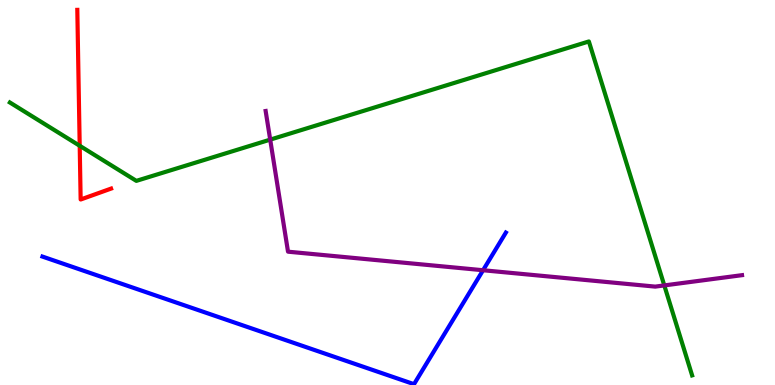[{'lines': ['blue', 'red'], 'intersections': []}, {'lines': ['green', 'red'], 'intersections': [{'x': 1.03, 'y': 6.21}]}, {'lines': ['purple', 'red'], 'intersections': []}, {'lines': ['blue', 'green'], 'intersections': []}, {'lines': ['blue', 'purple'], 'intersections': [{'x': 6.23, 'y': 2.98}]}, {'lines': ['green', 'purple'], 'intersections': [{'x': 3.49, 'y': 6.37}, {'x': 8.57, 'y': 2.59}]}]